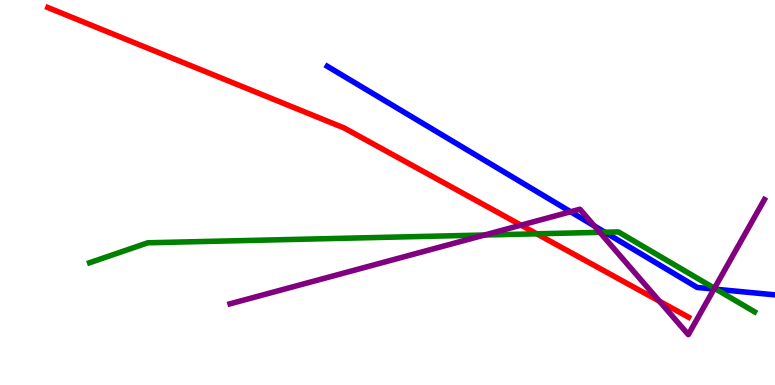[{'lines': ['blue', 'red'], 'intersections': []}, {'lines': ['green', 'red'], 'intersections': [{'x': 6.93, 'y': 3.93}]}, {'lines': ['purple', 'red'], 'intersections': [{'x': 6.72, 'y': 4.15}, {'x': 8.51, 'y': 2.18}]}, {'lines': ['blue', 'green'], 'intersections': [{'x': 7.8, 'y': 3.97}, {'x': 9.24, 'y': 2.49}]}, {'lines': ['blue', 'purple'], 'intersections': [{'x': 7.36, 'y': 4.5}, {'x': 7.67, 'y': 4.13}, {'x': 9.21, 'y': 2.49}]}, {'lines': ['green', 'purple'], 'intersections': [{'x': 6.25, 'y': 3.9}, {'x': 7.74, 'y': 3.96}, {'x': 9.22, 'y': 2.51}]}]